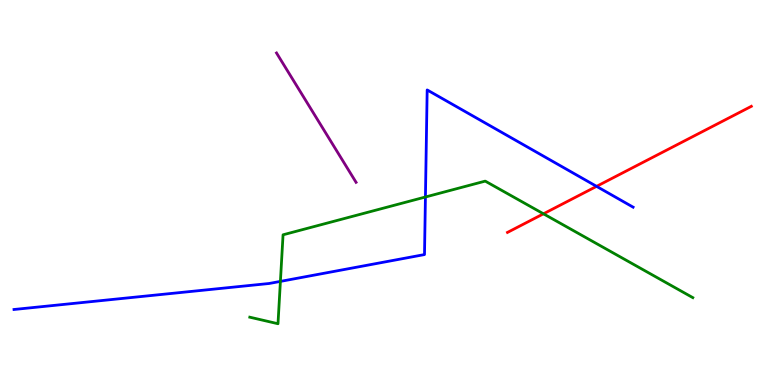[{'lines': ['blue', 'red'], 'intersections': [{'x': 7.7, 'y': 5.16}]}, {'lines': ['green', 'red'], 'intersections': [{'x': 7.01, 'y': 4.45}]}, {'lines': ['purple', 'red'], 'intersections': []}, {'lines': ['blue', 'green'], 'intersections': [{'x': 3.62, 'y': 2.69}, {'x': 5.49, 'y': 4.88}]}, {'lines': ['blue', 'purple'], 'intersections': []}, {'lines': ['green', 'purple'], 'intersections': []}]